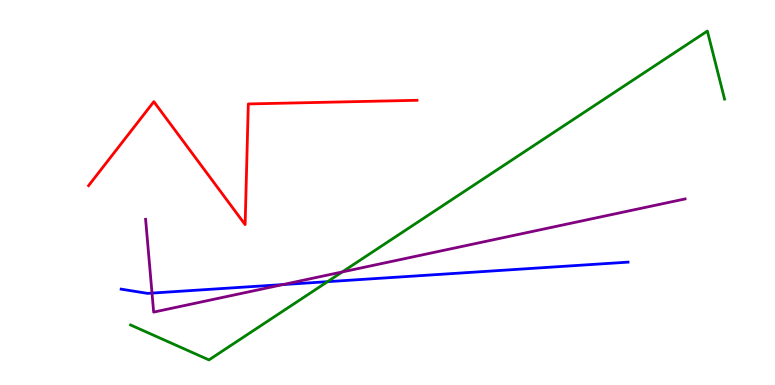[{'lines': ['blue', 'red'], 'intersections': []}, {'lines': ['green', 'red'], 'intersections': []}, {'lines': ['purple', 'red'], 'intersections': []}, {'lines': ['blue', 'green'], 'intersections': [{'x': 4.23, 'y': 2.68}]}, {'lines': ['blue', 'purple'], 'intersections': [{'x': 1.96, 'y': 2.39}, {'x': 3.65, 'y': 2.61}]}, {'lines': ['green', 'purple'], 'intersections': [{'x': 4.42, 'y': 2.94}]}]